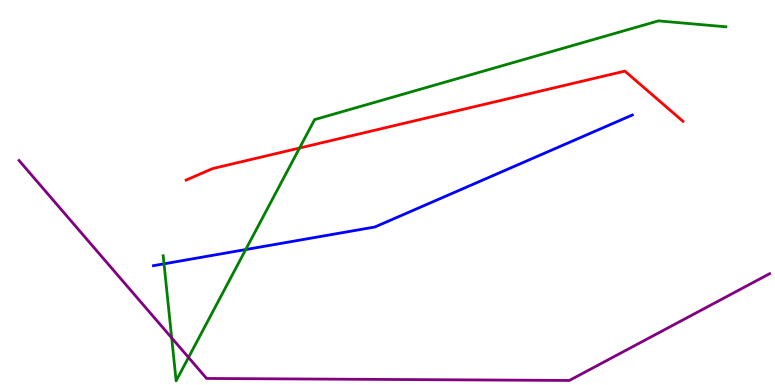[{'lines': ['blue', 'red'], 'intersections': []}, {'lines': ['green', 'red'], 'intersections': [{'x': 3.87, 'y': 6.16}]}, {'lines': ['purple', 'red'], 'intersections': []}, {'lines': ['blue', 'green'], 'intersections': [{'x': 2.12, 'y': 3.15}, {'x': 3.17, 'y': 3.52}]}, {'lines': ['blue', 'purple'], 'intersections': []}, {'lines': ['green', 'purple'], 'intersections': [{'x': 2.22, 'y': 1.22}, {'x': 2.43, 'y': 0.715}]}]